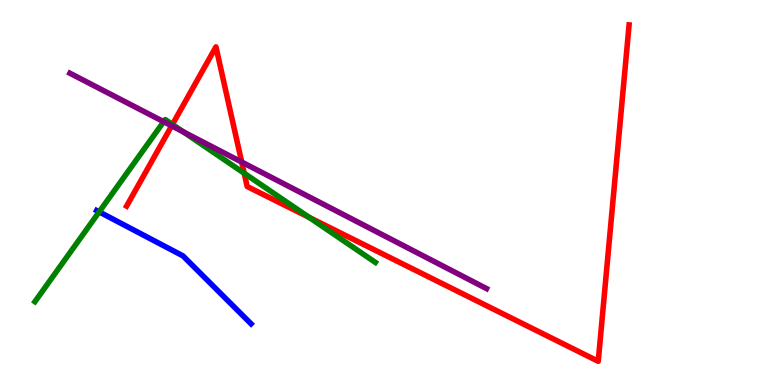[{'lines': ['blue', 'red'], 'intersections': []}, {'lines': ['green', 'red'], 'intersections': [{'x': 2.22, 'y': 6.77}, {'x': 3.15, 'y': 5.5}, {'x': 3.99, 'y': 4.35}]}, {'lines': ['purple', 'red'], 'intersections': [{'x': 2.21, 'y': 6.73}, {'x': 3.12, 'y': 5.79}]}, {'lines': ['blue', 'green'], 'intersections': [{'x': 1.28, 'y': 4.5}]}, {'lines': ['blue', 'purple'], 'intersections': []}, {'lines': ['green', 'purple'], 'intersections': [{'x': 2.11, 'y': 6.84}, {'x': 2.37, 'y': 6.58}]}]